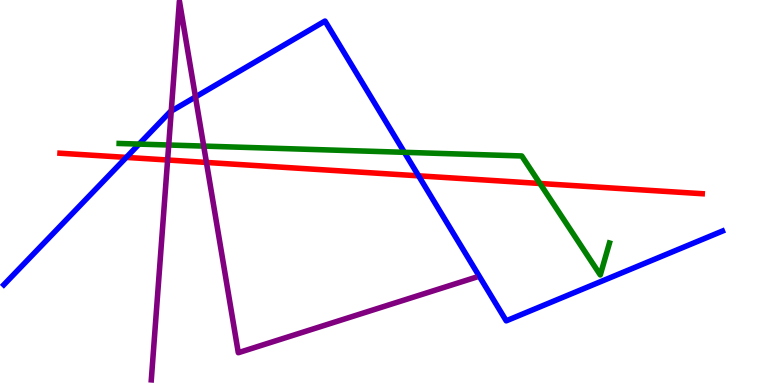[{'lines': ['blue', 'red'], 'intersections': [{'x': 1.63, 'y': 5.91}, {'x': 5.4, 'y': 5.43}]}, {'lines': ['green', 'red'], 'intersections': [{'x': 6.97, 'y': 5.23}]}, {'lines': ['purple', 'red'], 'intersections': [{'x': 2.16, 'y': 5.84}, {'x': 2.66, 'y': 5.78}]}, {'lines': ['blue', 'green'], 'intersections': [{'x': 1.79, 'y': 6.26}, {'x': 5.22, 'y': 6.04}]}, {'lines': ['blue', 'purple'], 'intersections': [{'x': 2.21, 'y': 7.11}, {'x': 2.52, 'y': 7.48}]}, {'lines': ['green', 'purple'], 'intersections': [{'x': 2.18, 'y': 6.23}, {'x': 2.63, 'y': 6.21}]}]